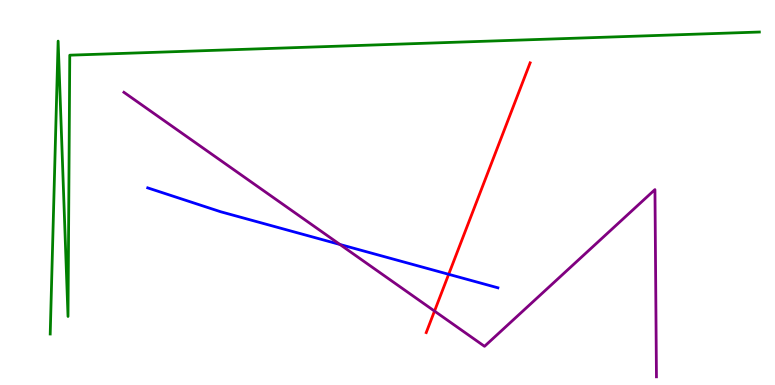[{'lines': ['blue', 'red'], 'intersections': [{'x': 5.79, 'y': 2.88}]}, {'lines': ['green', 'red'], 'intersections': []}, {'lines': ['purple', 'red'], 'intersections': [{'x': 5.61, 'y': 1.92}]}, {'lines': ['blue', 'green'], 'intersections': []}, {'lines': ['blue', 'purple'], 'intersections': [{'x': 4.39, 'y': 3.65}]}, {'lines': ['green', 'purple'], 'intersections': []}]